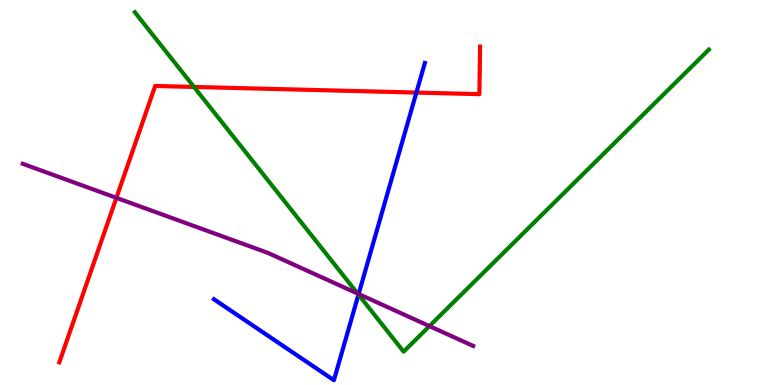[{'lines': ['blue', 'red'], 'intersections': [{'x': 5.37, 'y': 7.6}]}, {'lines': ['green', 'red'], 'intersections': [{'x': 2.5, 'y': 7.74}]}, {'lines': ['purple', 'red'], 'intersections': [{'x': 1.5, 'y': 4.86}]}, {'lines': ['blue', 'green'], 'intersections': [{'x': 4.63, 'y': 2.35}]}, {'lines': ['blue', 'purple'], 'intersections': [{'x': 4.63, 'y': 2.36}]}, {'lines': ['green', 'purple'], 'intersections': [{'x': 4.61, 'y': 2.37}, {'x': 5.54, 'y': 1.53}]}]